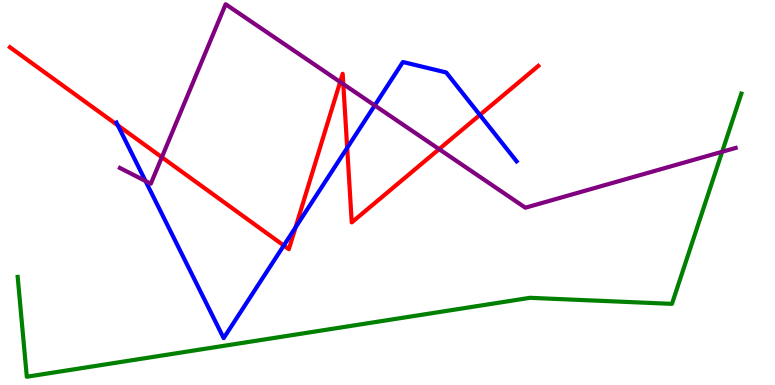[{'lines': ['blue', 'red'], 'intersections': [{'x': 1.52, 'y': 6.74}, {'x': 3.66, 'y': 3.62}, {'x': 3.81, 'y': 4.09}, {'x': 4.48, 'y': 6.16}, {'x': 6.19, 'y': 7.01}]}, {'lines': ['green', 'red'], 'intersections': []}, {'lines': ['purple', 'red'], 'intersections': [{'x': 2.09, 'y': 5.92}, {'x': 4.39, 'y': 7.87}, {'x': 4.43, 'y': 7.82}, {'x': 5.67, 'y': 6.13}]}, {'lines': ['blue', 'green'], 'intersections': []}, {'lines': ['blue', 'purple'], 'intersections': [{'x': 1.88, 'y': 5.3}, {'x': 4.84, 'y': 7.26}]}, {'lines': ['green', 'purple'], 'intersections': [{'x': 9.32, 'y': 6.06}]}]